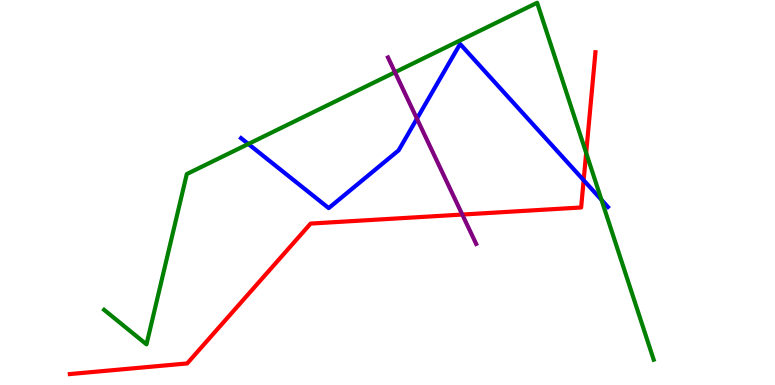[{'lines': ['blue', 'red'], 'intersections': [{'x': 7.53, 'y': 5.32}]}, {'lines': ['green', 'red'], 'intersections': [{'x': 7.56, 'y': 6.03}]}, {'lines': ['purple', 'red'], 'intersections': [{'x': 5.96, 'y': 4.43}]}, {'lines': ['blue', 'green'], 'intersections': [{'x': 3.2, 'y': 6.26}, {'x': 7.76, 'y': 4.81}]}, {'lines': ['blue', 'purple'], 'intersections': [{'x': 5.38, 'y': 6.92}]}, {'lines': ['green', 'purple'], 'intersections': [{'x': 5.1, 'y': 8.12}]}]